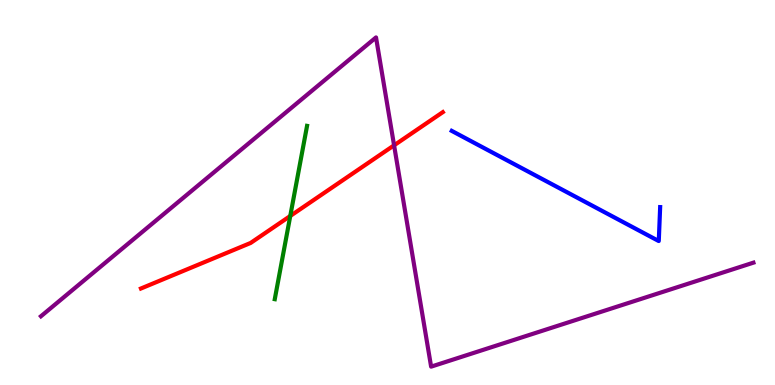[{'lines': ['blue', 'red'], 'intersections': []}, {'lines': ['green', 'red'], 'intersections': [{'x': 3.75, 'y': 4.39}]}, {'lines': ['purple', 'red'], 'intersections': [{'x': 5.08, 'y': 6.23}]}, {'lines': ['blue', 'green'], 'intersections': []}, {'lines': ['blue', 'purple'], 'intersections': []}, {'lines': ['green', 'purple'], 'intersections': []}]